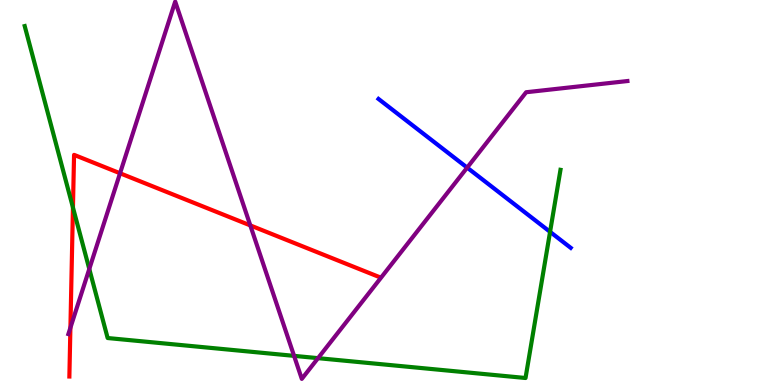[{'lines': ['blue', 'red'], 'intersections': []}, {'lines': ['green', 'red'], 'intersections': [{'x': 0.941, 'y': 4.61}]}, {'lines': ['purple', 'red'], 'intersections': [{'x': 0.908, 'y': 1.49}, {'x': 1.55, 'y': 5.5}, {'x': 3.23, 'y': 4.15}]}, {'lines': ['blue', 'green'], 'intersections': [{'x': 7.1, 'y': 3.98}]}, {'lines': ['blue', 'purple'], 'intersections': [{'x': 6.03, 'y': 5.65}]}, {'lines': ['green', 'purple'], 'intersections': [{'x': 1.15, 'y': 3.01}, {'x': 3.79, 'y': 0.757}, {'x': 4.1, 'y': 0.697}]}]